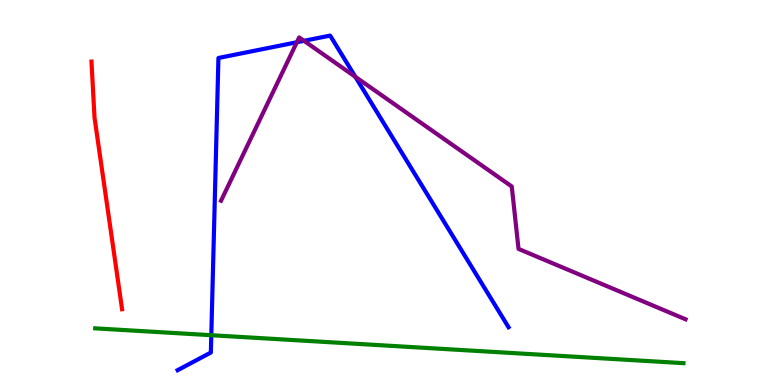[{'lines': ['blue', 'red'], 'intersections': []}, {'lines': ['green', 'red'], 'intersections': []}, {'lines': ['purple', 'red'], 'intersections': []}, {'lines': ['blue', 'green'], 'intersections': [{'x': 2.73, 'y': 1.29}]}, {'lines': ['blue', 'purple'], 'intersections': [{'x': 3.83, 'y': 8.9}, {'x': 3.92, 'y': 8.94}, {'x': 4.59, 'y': 8.0}]}, {'lines': ['green', 'purple'], 'intersections': []}]